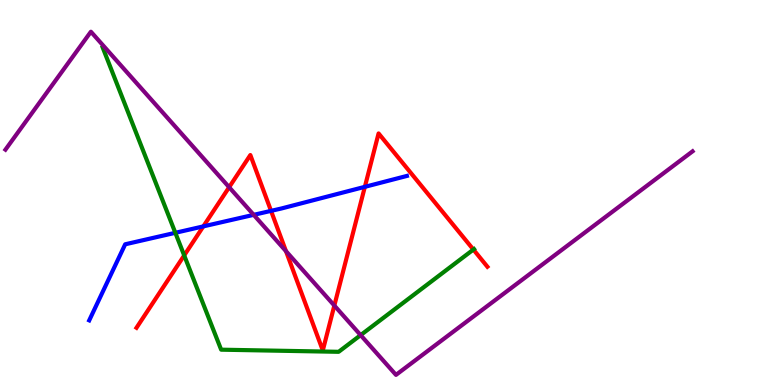[{'lines': ['blue', 'red'], 'intersections': [{'x': 2.62, 'y': 4.12}, {'x': 3.5, 'y': 4.52}, {'x': 4.71, 'y': 5.15}]}, {'lines': ['green', 'red'], 'intersections': [{'x': 2.38, 'y': 3.37}, {'x': 6.11, 'y': 3.52}]}, {'lines': ['purple', 'red'], 'intersections': [{'x': 2.96, 'y': 5.14}, {'x': 3.69, 'y': 3.48}, {'x': 4.31, 'y': 2.06}]}, {'lines': ['blue', 'green'], 'intersections': [{'x': 2.26, 'y': 3.95}]}, {'lines': ['blue', 'purple'], 'intersections': [{'x': 3.27, 'y': 4.42}]}, {'lines': ['green', 'purple'], 'intersections': [{'x': 4.65, 'y': 1.3}]}]